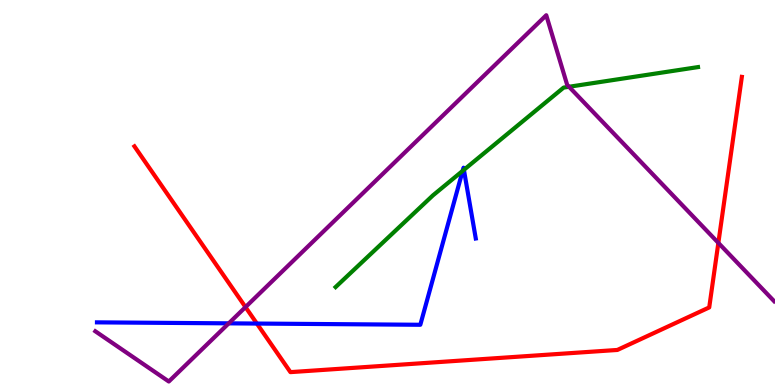[{'lines': ['blue', 'red'], 'intersections': [{'x': 3.31, 'y': 1.6}]}, {'lines': ['green', 'red'], 'intersections': []}, {'lines': ['purple', 'red'], 'intersections': [{'x': 3.17, 'y': 2.02}, {'x': 9.27, 'y': 3.69}]}, {'lines': ['blue', 'green'], 'intersections': [{'x': 5.97, 'y': 5.56}, {'x': 5.99, 'y': 5.59}]}, {'lines': ['blue', 'purple'], 'intersections': [{'x': 2.95, 'y': 1.6}]}, {'lines': ['green', 'purple'], 'intersections': [{'x': 7.34, 'y': 7.75}]}]